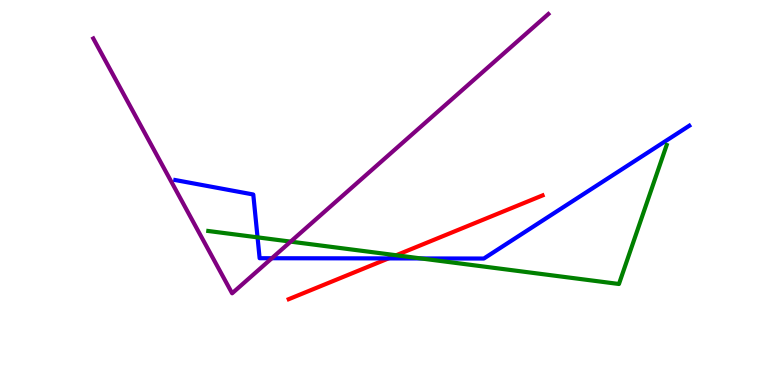[{'lines': ['blue', 'red'], 'intersections': [{'x': 5.01, 'y': 3.29}]}, {'lines': ['green', 'red'], 'intersections': [{'x': 5.11, 'y': 3.37}]}, {'lines': ['purple', 'red'], 'intersections': []}, {'lines': ['blue', 'green'], 'intersections': [{'x': 3.32, 'y': 3.84}, {'x': 5.43, 'y': 3.29}]}, {'lines': ['blue', 'purple'], 'intersections': [{'x': 3.51, 'y': 3.29}]}, {'lines': ['green', 'purple'], 'intersections': [{'x': 3.75, 'y': 3.72}]}]